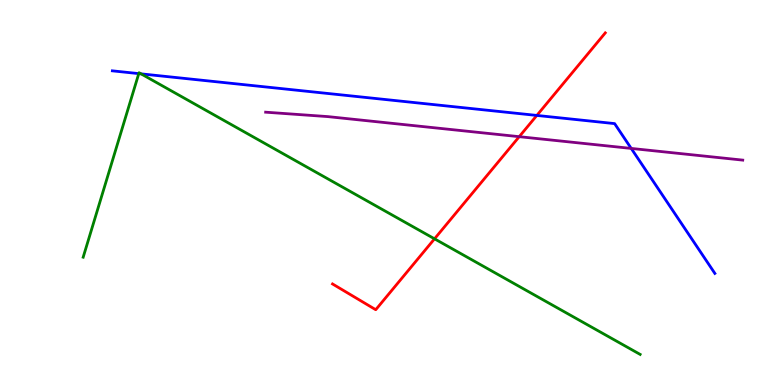[{'lines': ['blue', 'red'], 'intersections': [{'x': 6.93, 'y': 7.0}]}, {'lines': ['green', 'red'], 'intersections': [{'x': 5.61, 'y': 3.8}]}, {'lines': ['purple', 'red'], 'intersections': [{'x': 6.7, 'y': 6.45}]}, {'lines': ['blue', 'green'], 'intersections': [{'x': 1.79, 'y': 8.09}, {'x': 1.82, 'y': 8.08}]}, {'lines': ['blue', 'purple'], 'intersections': [{'x': 8.14, 'y': 6.14}]}, {'lines': ['green', 'purple'], 'intersections': []}]